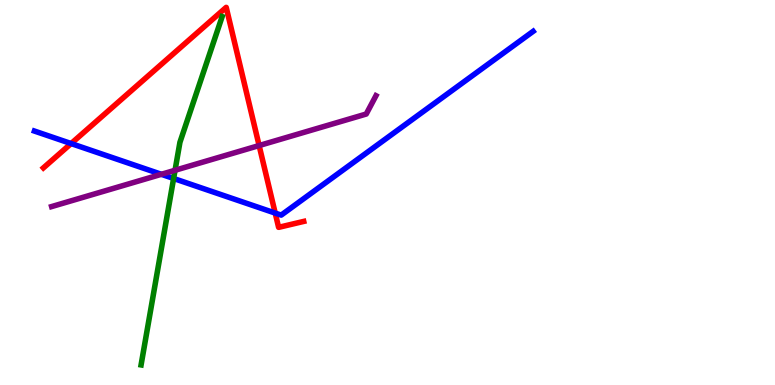[{'lines': ['blue', 'red'], 'intersections': [{'x': 0.917, 'y': 6.27}, {'x': 3.55, 'y': 4.47}]}, {'lines': ['green', 'red'], 'intersections': []}, {'lines': ['purple', 'red'], 'intersections': [{'x': 3.34, 'y': 6.22}]}, {'lines': ['blue', 'green'], 'intersections': [{'x': 2.24, 'y': 5.36}]}, {'lines': ['blue', 'purple'], 'intersections': [{'x': 2.08, 'y': 5.47}]}, {'lines': ['green', 'purple'], 'intersections': [{'x': 2.26, 'y': 5.58}]}]